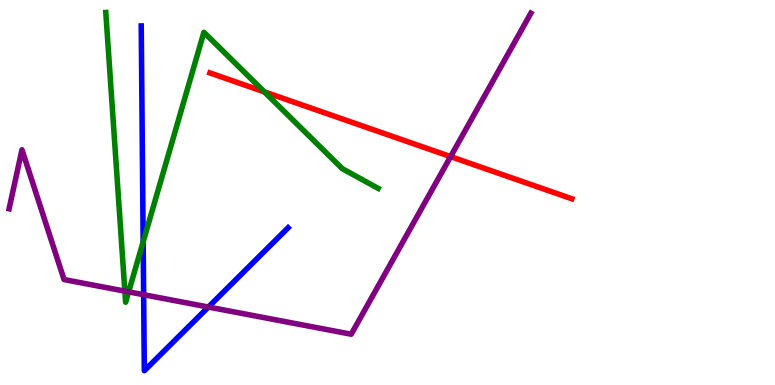[{'lines': ['blue', 'red'], 'intersections': []}, {'lines': ['green', 'red'], 'intersections': [{'x': 3.41, 'y': 7.61}]}, {'lines': ['purple', 'red'], 'intersections': [{'x': 5.81, 'y': 5.93}]}, {'lines': ['blue', 'green'], 'intersections': [{'x': 1.85, 'y': 3.72}]}, {'lines': ['blue', 'purple'], 'intersections': [{'x': 1.85, 'y': 2.35}, {'x': 2.69, 'y': 2.03}]}, {'lines': ['green', 'purple'], 'intersections': [{'x': 1.61, 'y': 2.44}, {'x': 1.66, 'y': 2.42}]}]